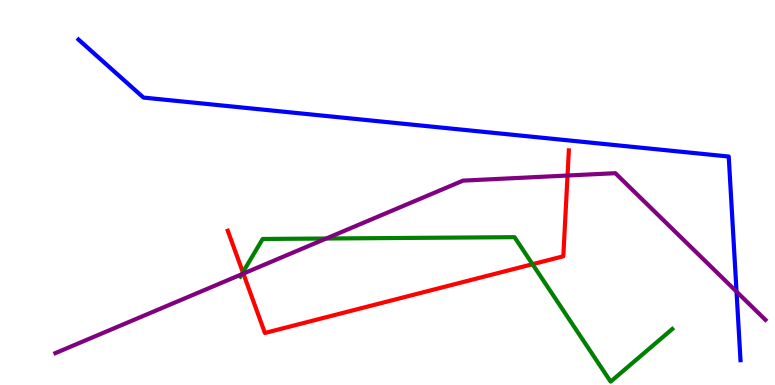[{'lines': ['blue', 'red'], 'intersections': []}, {'lines': ['green', 'red'], 'intersections': [{'x': 3.13, 'y': 2.93}, {'x': 6.87, 'y': 3.14}]}, {'lines': ['purple', 'red'], 'intersections': [{'x': 3.14, 'y': 2.89}, {'x': 7.32, 'y': 5.44}]}, {'lines': ['blue', 'green'], 'intersections': []}, {'lines': ['blue', 'purple'], 'intersections': [{'x': 9.5, 'y': 2.43}]}, {'lines': ['green', 'purple'], 'intersections': [{'x': 3.12, 'y': 2.88}, {'x': 4.21, 'y': 3.8}]}]